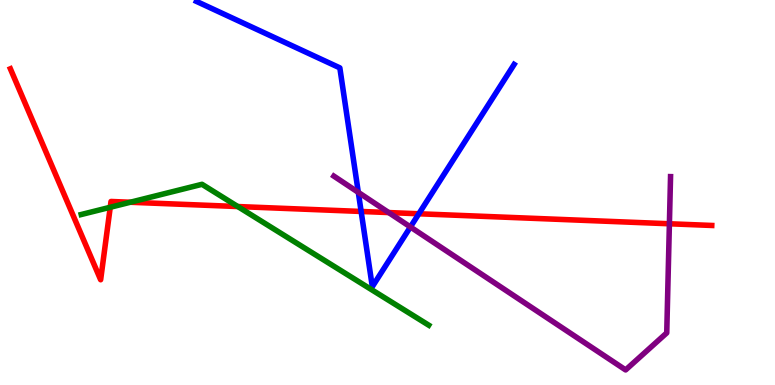[{'lines': ['blue', 'red'], 'intersections': [{'x': 4.66, 'y': 4.51}, {'x': 5.4, 'y': 4.45}]}, {'lines': ['green', 'red'], 'intersections': [{'x': 1.42, 'y': 4.62}, {'x': 1.68, 'y': 4.75}, {'x': 3.07, 'y': 4.64}]}, {'lines': ['purple', 'red'], 'intersections': [{'x': 5.02, 'y': 4.48}, {'x': 8.64, 'y': 4.19}]}, {'lines': ['blue', 'green'], 'intersections': []}, {'lines': ['blue', 'purple'], 'intersections': [{'x': 4.62, 'y': 5.0}, {'x': 5.3, 'y': 4.1}]}, {'lines': ['green', 'purple'], 'intersections': []}]